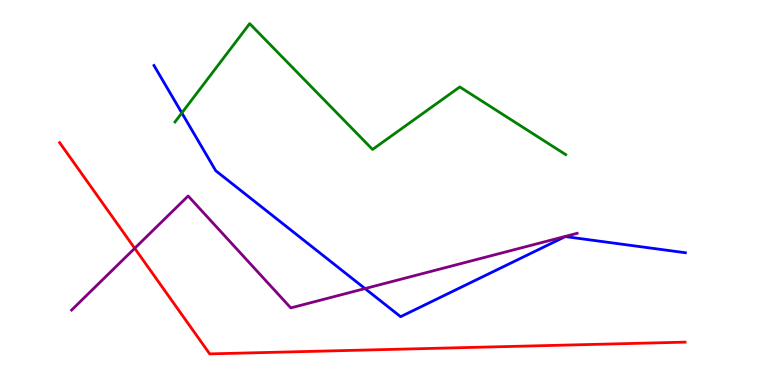[{'lines': ['blue', 'red'], 'intersections': []}, {'lines': ['green', 'red'], 'intersections': []}, {'lines': ['purple', 'red'], 'intersections': [{'x': 1.74, 'y': 3.55}]}, {'lines': ['blue', 'green'], 'intersections': [{'x': 2.35, 'y': 7.07}]}, {'lines': ['blue', 'purple'], 'intersections': [{'x': 4.71, 'y': 2.5}]}, {'lines': ['green', 'purple'], 'intersections': []}]